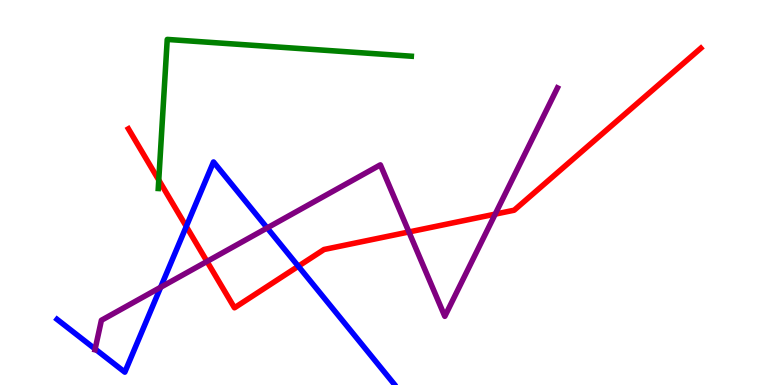[{'lines': ['blue', 'red'], 'intersections': [{'x': 2.4, 'y': 4.12}, {'x': 3.85, 'y': 3.08}]}, {'lines': ['green', 'red'], 'intersections': [{'x': 2.05, 'y': 5.32}]}, {'lines': ['purple', 'red'], 'intersections': [{'x': 2.67, 'y': 3.21}, {'x': 5.28, 'y': 3.98}, {'x': 6.39, 'y': 4.44}]}, {'lines': ['blue', 'green'], 'intersections': []}, {'lines': ['blue', 'purple'], 'intersections': [{'x': 1.23, 'y': 0.935}, {'x': 2.07, 'y': 2.54}, {'x': 3.45, 'y': 4.08}]}, {'lines': ['green', 'purple'], 'intersections': []}]